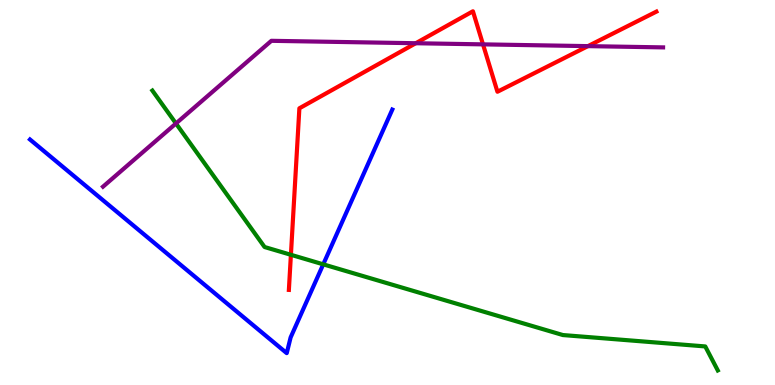[{'lines': ['blue', 'red'], 'intersections': []}, {'lines': ['green', 'red'], 'intersections': [{'x': 3.75, 'y': 3.38}]}, {'lines': ['purple', 'red'], 'intersections': [{'x': 5.36, 'y': 8.88}, {'x': 6.23, 'y': 8.85}, {'x': 7.59, 'y': 8.8}]}, {'lines': ['blue', 'green'], 'intersections': [{'x': 4.17, 'y': 3.13}]}, {'lines': ['blue', 'purple'], 'intersections': []}, {'lines': ['green', 'purple'], 'intersections': [{'x': 2.27, 'y': 6.79}]}]